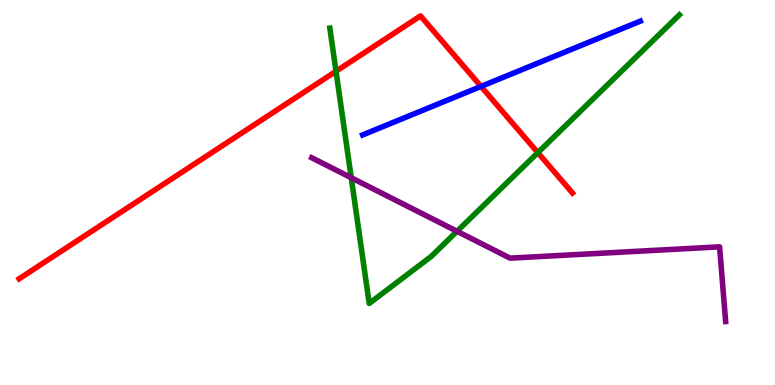[{'lines': ['blue', 'red'], 'intersections': [{'x': 6.21, 'y': 7.76}]}, {'lines': ['green', 'red'], 'intersections': [{'x': 4.34, 'y': 8.15}, {'x': 6.94, 'y': 6.04}]}, {'lines': ['purple', 'red'], 'intersections': []}, {'lines': ['blue', 'green'], 'intersections': []}, {'lines': ['blue', 'purple'], 'intersections': []}, {'lines': ['green', 'purple'], 'intersections': [{'x': 4.53, 'y': 5.38}, {'x': 5.9, 'y': 3.99}]}]